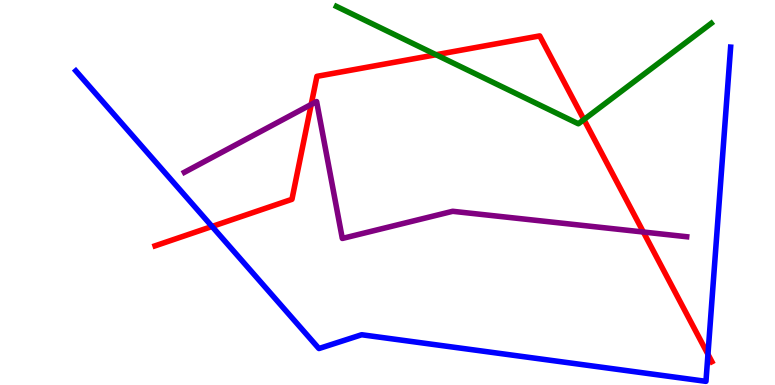[{'lines': ['blue', 'red'], 'intersections': [{'x': 2.74, 'y': 4.12}, {'x': 9.13, 'y': 0.797}]}, {'lines': ['green', 'red'], 'intersections': [{'x': 5.63, 'y': 8.58}, {'x': 7.53, 'y': 6.89}]}, {'lines': ['purple', 'red'], 'intersections': [{'x': 4.02, 'y': 7.29}, {'x': 8.3, 'y': 3.97}]}, {'lines': ['blue', 'green'], 'intersections': []}, {'lines': ['blue', 'purple'], 'intersections': []}, {'lines': ['green', 'purple'], 'intersections': []}]